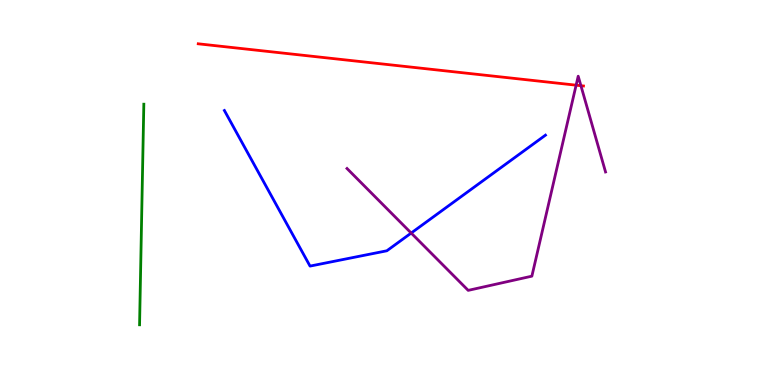[{'lines': ['blue', 'red'], 'intersections': []}, {'lines': ['green', 'red'], 'intersections': []}, {'lines': ['purple', 'red'], 'intersections': [{'x': 7.43, 'y': 7.79}, {'x': 7.5, 'y': 7.77}]}, {'lines': ['blue', 'green'], 'intersections': []}, {'lines': ['blue', 'purple'], 'intersections': [{'x': 5.31, 'y': 3.95}]}, {'lines': ['green', 'purple'], 'intersections': []}]